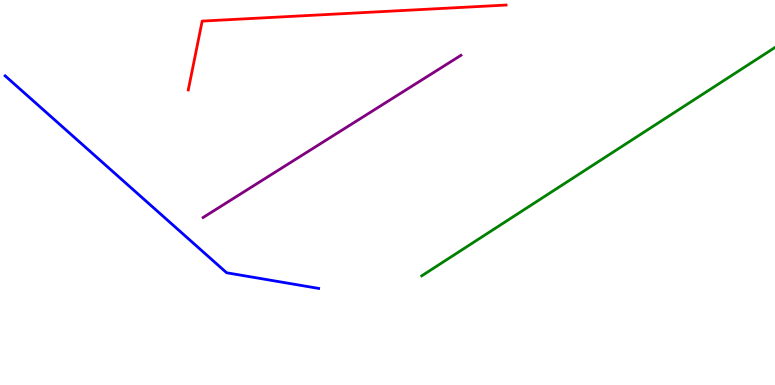[{'lines': ['blue', 'red'], 'intersections': []}, {'lines': ['green', 'red'], 'intersections': []}, {'lines': ['purple', 'red'], 'intersections': []}, {'lines': ['blue', 'green'], 'intersections': []}, {'lines': ['blue', 'purple'], 'intersections': []}, {'lines': ['green', 'purple'], 'intersections': []}]